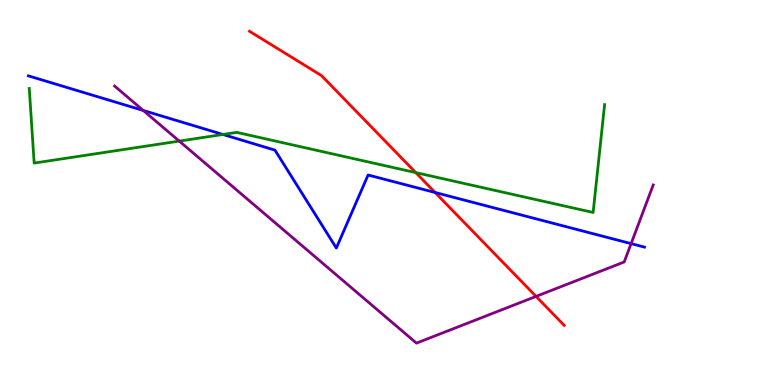[{'lines': ['blue', 'red'], 'intersections': [{'x': 5.61, 'y': 5.0}]}, {'lines': ['green', 'red'], 'intersections': [{'x': 5.36, 'y': 5.52}]}, {'lines': ['purple', 'red'], 'intersections': [{'x': 6.92, 'y': 2.3}]}, {'lines': ['blue', 'green'], 'intersections': [{'x': 2.88, 'y': 6.51}]}, {'lines': ['blue', 'purple'], 'intersections': [{'x': 1.85, 'y': 7.13}, {'x': 8.14, 'y': 3.67}]}, {'lines': ['green', 'purple'], 'intersections': [{'x': 2.31, 'y': 6.34}]}]